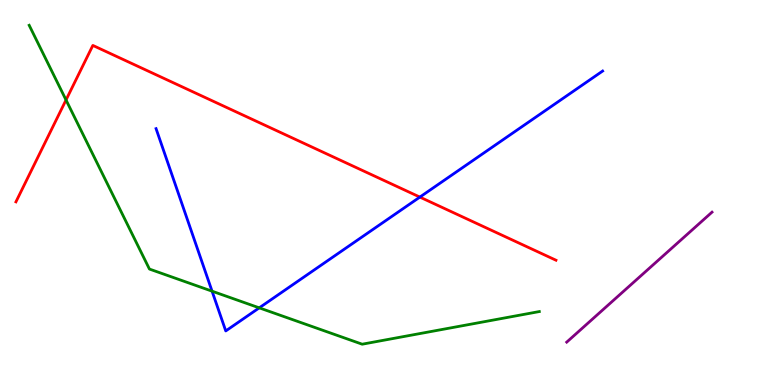[{'lines': ['blue', 'red'], 'intersections': [{'x': 5.42, 'y': 4.88}]}, {'lines': ['green', 'red'], 'intersections': [{'x': 0.852, 'y': 7.4}]}, {'lines': ['purple', 'red'], 'intersections': []}, {'lines': ['blue', 'green'], 'intersections': [{'x': 2.74, 'y': 2.44}, {'x': 3.35, 'y': 2.0}]}, {'lines': ['blue', 'purple'], 'intersections': []}, {'lines': ['green', 'purple'], 'intersections': []}]